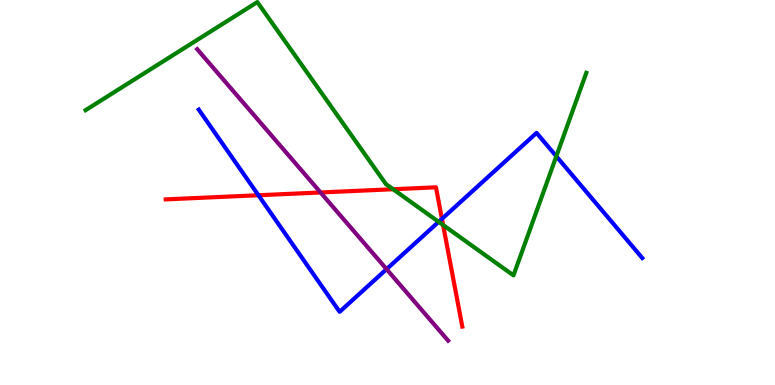[{'lines': ['blue', 'red'], 'intersections': [{'x': 3.33, 'y': 4.93}, {'x': 5.7, 'y': 4.32}]}, {'lines': ['green', 'red'], 'intersections': [{'x': 5.07, 'y': 5.08}, {'x': 5.72, 'y': 4.16}]}, {'lines': ['purple', 'red'], 'intersections': [{'x': 4.14, 'y': 5.0}]}, {'lines': ['blue', 'green'], 'intersections': [{'x': 5.66, 'y': 4.24}, {'x': 7.18, 'y': 5.94}]}, {'lines': ['blue', 'purple'], 'intersections': [{'x': 4.99, 'y': 3.01}]}, {'lines': ['green', 'purple'], 'intersections': []}]